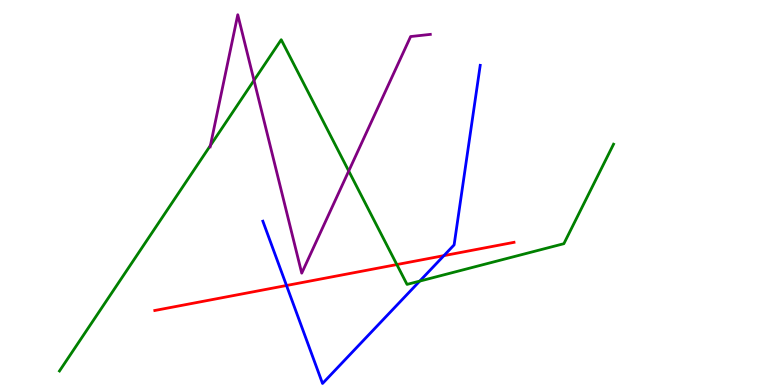[{'lines': ['blue', 'red'], 'intersections': [{'x': 3.7, 'y': 2.58}, {'x': 5.73, 'y': 3.36}]}, {'lines': ['green', 'red'], 'intersections': [{'x': 5.12, 'y': 3.13}]}, {'lines': ['purple', 'red'], 'intersections': []}, {'lines': ['blue', 'green'], 'intersections': [{'x': 5.42, 'y': 2.7}]}, {'lines': ['blue', 'purple'], 'intersections': []}, {'lines': ['green', 'purple'], 'intersections': [{'x': 2.71, 'y': 6.22}, {'x': 3.28, 'y': 7.91}, {'x': 4.5, 'y': 5.56}]}]